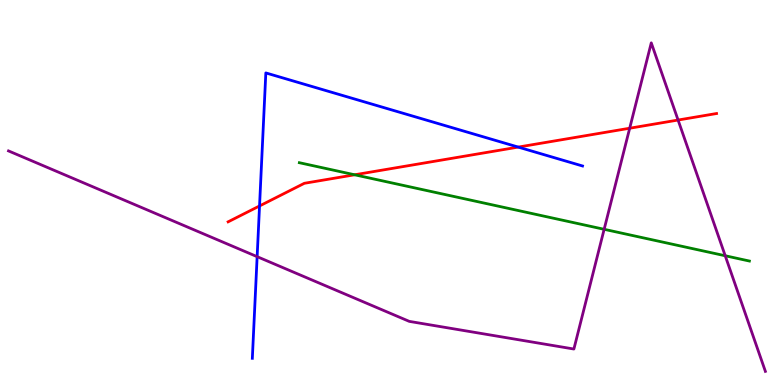[{'lines': ['blue', 'red'], 'intersections': [{'x': 3.35, 'y': 4.65}, {'x': 6.69, 'y': 6.18}]}, {'lines': ['green', 'red'], 'intersections': [{'x': 4.58, 'y': 5.46}]}, {'lines': ['purple', 'red'], 'intersections': [{'x': 8.13, 'y': 6.67}, {'x': 8.75, 'y': 6.88}]}, {'lines': ['blue', 'green'], 'intersections': []}, {'lines': ['blue', 'purple'], 'intersections': [{'x': 3.32, 'y': 3.33}]}, {'lines': ['green', 'purple'], 'intersections': [{'x': 7.8, 'y': 4.04}, {'x': 9.36, 'y': 3.36}]}]